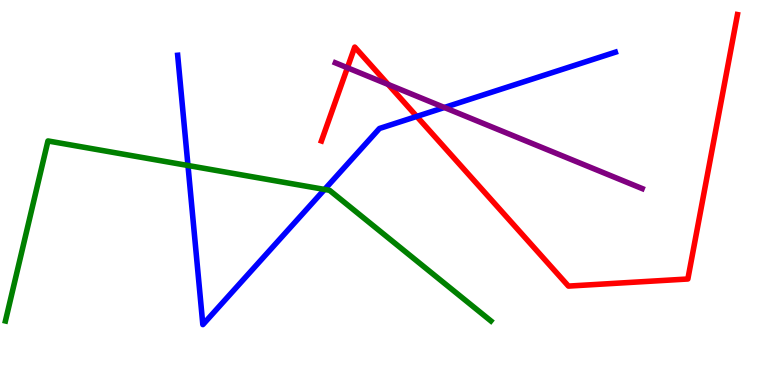[{'lines': ['blue', 'red'], 'intersections': [{'x': 5.38, 'y': 6.98}]}, {'lines': ['green', 'red'], 'intersections': []}, {'lines': ['purple', 'red'], 'intersections': [{'x': 4.48, 'y': 8.24}, {'x': 5.01, 'y': 7.81}]}, {'lines': ['blue', 'green'], 'intersections': [{'x': 2.43, 'y': 5.7}, {'x': 4.19, 'y': 5.08}]}, {'lines': ['blue', 'purple'], 'intersections': [{'x': 5.73, 'y': 7.21}]}, {'lines': ['green', 'purple'], 'intersections': []}]